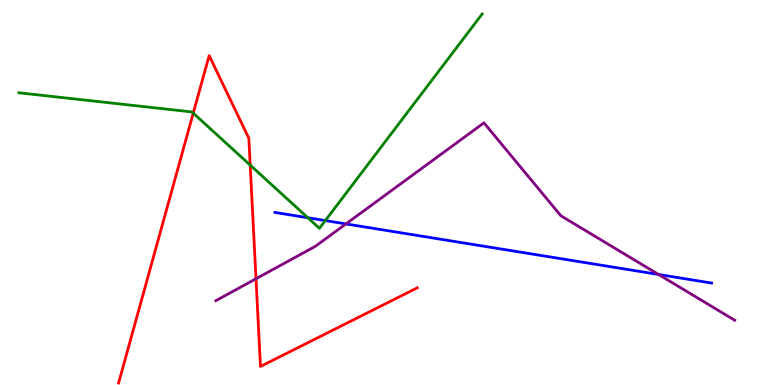[{'lines': ['blue', 'red'], 'intersections': []}, {'lines': ['green', 'red'], 'intersections': [{'x': 2.49, 'y': 7.06}, {'x': 3.23, 'y': 5.71}]}, {'lines': ['purple', 'red'], 'intersections': [{'x': 3.3, 'y': 2.76}]}, {'lines': ['blue', 'green'], 'intersections': [{'x': 3.97, 'y': 4.34}, {'x': 4.2, 'y': 4.27}]}, {'lines': ['blue', 'purple'], 'intersections': [{'x': 4.46, 'y': 4.18}, {'x': 8.5, 'y': 2.87}]}, {'lines': ['green', 'purple'], 'intersections': []}]